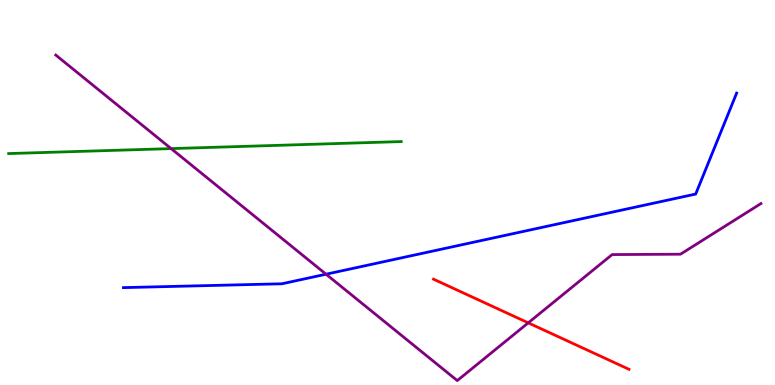[{'lines': ['blue', 'red'], 'intersections': []}, {'lines': ['green', 'red'], 'intersections': []}, {'lines': ['purple', 'red'], 'intersections': [{'x': 6.82, 'y': 1.61}]}, {'lines': ['blue', 'green'], 'intersections': []}, {'lines': ['blue', 'purple'], 'intersections': [{'x': 4.21, 'y': 2.88}]}, {'lines': ['green', 'purple'], 'intersections': [{'x': 2.21, 'y': 6.14}]}]